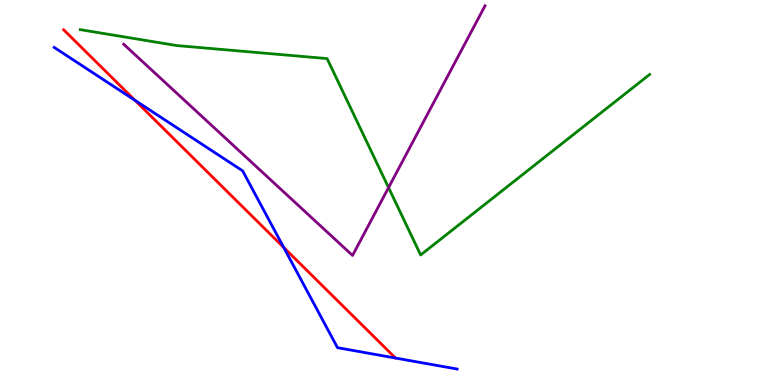[{'lines': ['blue', 'red'], 'intersections': [{'x': 1.74, 'y': 7.39}, {'x': 3.66, 'y': 3.57}]}, {'lines': ['green', 'red'], 'intersections': []}, {'lines': ['purple', 'red'], 'intersections': []}, {'lines': ['blue', 'green'], 'intersections': []}, {'lines': ['blue', 'purple'], 'intersections': []}, {'lines': ['green', 'purple'], 'intersections': [{'x': 5.01, 'y': 5.13}]}]